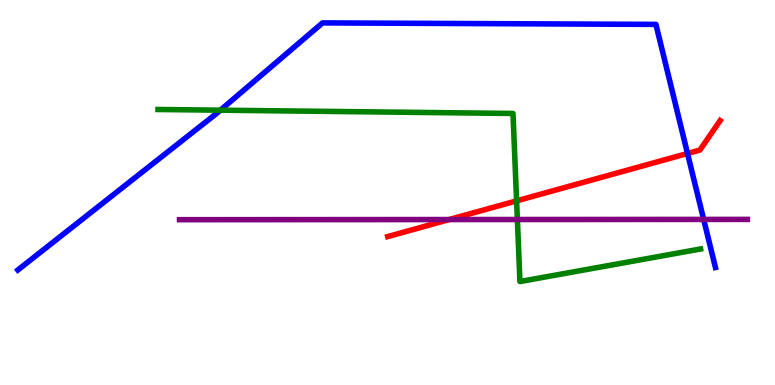[{'lines': ['blue', 'red'], 'intersections': [{'x': 8.87, 'y': 6.01}]}, {'lines': ['green', 'red'], 'intersections': [{'x': 6.67, 'y': 4.78}]}, {'lines': ['purple', 'red'], 'intersections': [{'x': 5.8, 'y': 4.3}]}, {'lines': ['blue', 'green'], 'intersections': [{'x': 2.84, 'y': 7.14}]}, {'lines': ['blue', 'purple'], 'intersections': [{'x': 9.08, 'y': 4.3}]}, {'lines': ['green', 'purple'], 'intersections': [{'x': 6.68, 'y': 4.3}]}]